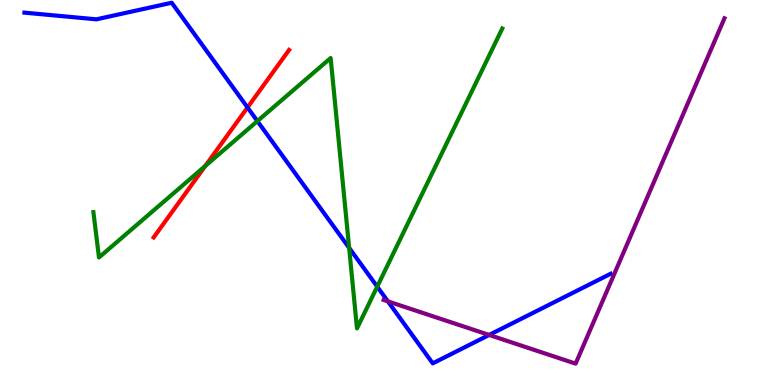[{'lines': ['blue', 'red'], 'intersections': [{'x': 3.19, 'y': 7.21}]}, {'lines': ['green', 'red'], 'intersections': [{'x': 2.65, 'y': 5.69}]}, {'lines': ['purple', 'red'], 'intersections': []}, {'lines': ['blue', 'green'], 'intersections': [{'x': 3.32, 'y': 6.85}, {'x': 4.51, 'y': 3.56}, {'x': 4.87, 'y': 2.55}]}, {'lines': ['blue', 'purple'], 'intersections': [{'x': 5.0, 'y': 2.17}, {'x': 6.31, 'y': 1.3}]}, {'lines': ['green', 'purple'], 'intersections': []}]